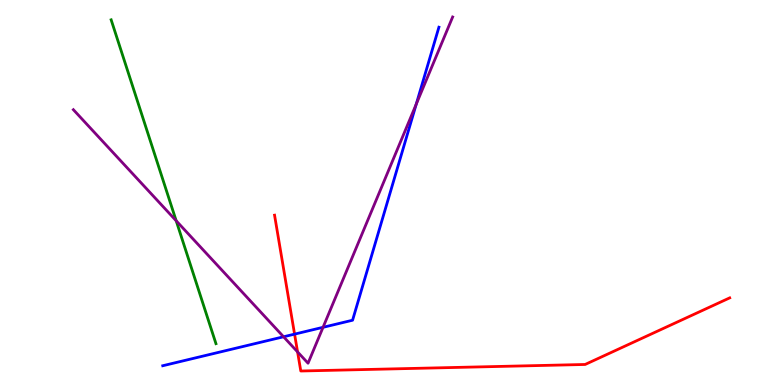[{'lines': ['blue', 'red'], 'intersections': [{'x': 3.8, 'y': 1.32}]}, {'lines': ['green', 'red'], 'intersections': []}, {'lines': ['purple', 'red'], 'intersections': [{'x': 3.84, 'y': 0.859}]}, {'lines': ['blue', 'green'], 'intersections': []}, {'lines': ['blue', 'purple'], 'intersections': [{'x': 3.66, 'y': 1.25}, {'x': 4.17, 'y': 1.5}, {'x': 5.37, 'y': 7.3}]}, {'lines': ['green', 'purple'], 'intersections': [{'x': 2.27, 'y': 4.27}]}]